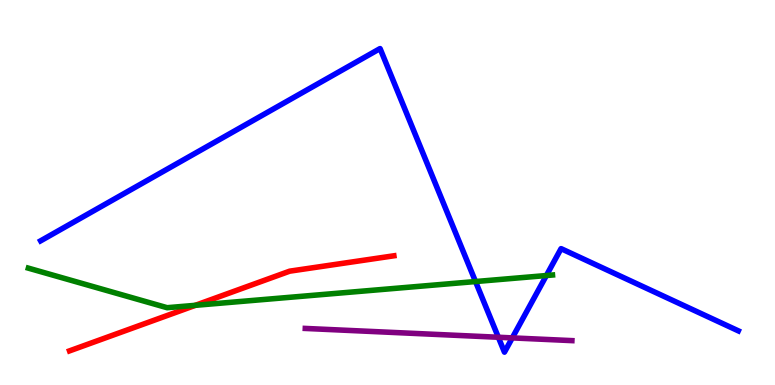[{'lines': ['blue', 'red'], 'intersections': []}, {'lines': ['green', 'red'], 'intersections': [{'x': 2.52, 'y': 2.07}]}, {'lines': ['purple', 'red'], 'intersections': []}, {'lines': ['blue', 'green'], 'intersections': [{'x': 6.14, 'y': 2.69}, {'x': 7.05, 'y': 2.84}]}, {'lines': ['blue', 'purple'], 'intersections': [{'x': 6.43, 'y': 1.24}, {'x': 6.61, 'y': 1.22}]}, {'lines': ['green', 'purple'], 'intersections': []}]